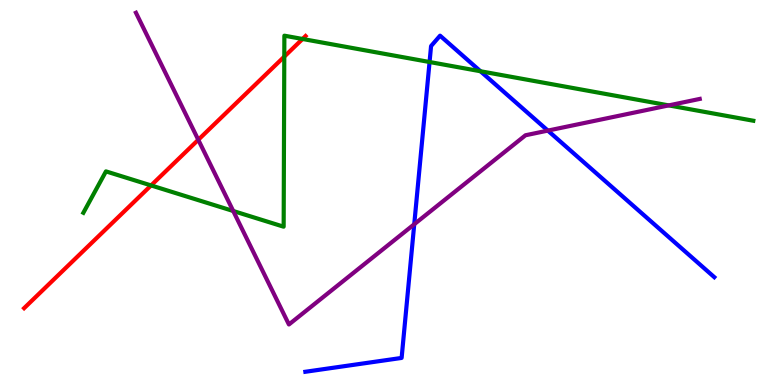[{'lines': ['blue', 'red'], 'intersections': []}, {'lines': ['green', 'red'], 'intersections': [{'x': 1.95, 'y': 5.18}, {'x': 3.67, 'y': 8.53}, {'x': 3.9, 'y': 8.99}]}, {'lines': ['purple', 'red'], 'intersections': [{'x': 2.56, 'y': 6.37}]}, {'lines': ['blue', 'green'], 'intersections': [{'x': 5.54, 'y': 8.39}, {'x': 6.2, 'y': 8.15}]}, {'lines': ['blue', 'purple'], 'intersections': [{'x': 5.35, 'y': 4.18}, {'x': 7.07, 'y': 6.61}]}, {'lines': ['green', 'purple'], 'intersections': [{'x': 3.01, 'y': 4.52}, {'x': 8.63, 'y': 7.26}]}]